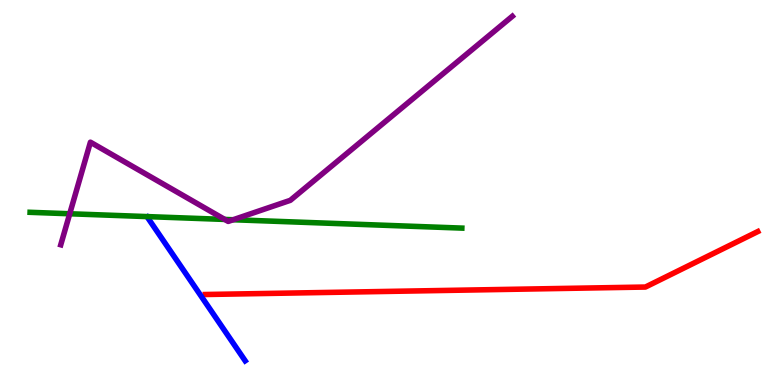[{'lines': ['blue', 'red'], 'intersections': []}, {'lines': ['green', 'red'], 'intersections': []}, {'lines': ['purple', 'red'], 'intersections': []}, {'lines': ['blue', 'green'], 'intersections': []}, {'lines': ['blue', 'purple'], 'intersections': []}, {'lines': ['green', 'purple'], 'intersections': [{'x': 0.9, 'y': 4.45}, {'x': 2.9, 'y': 4.3}, {'x': 3.01, 'y': 4.29}]}]